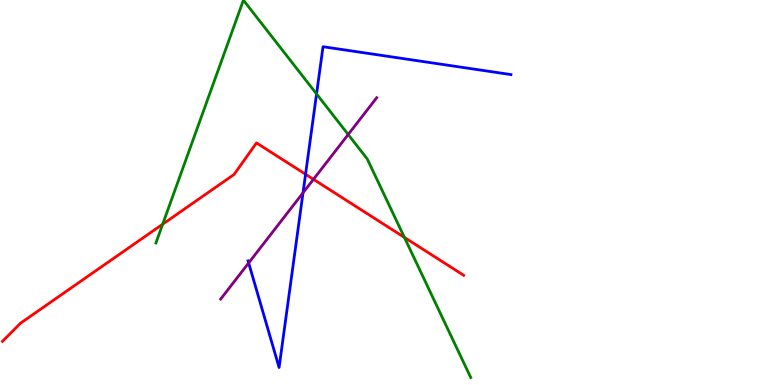[{'lines': ['blue', 'red'], 'intersections': [{'x': 3.94, 'y': 5.47}]}, {'lines': ['green', 'red'], 'intersections': [{'x': 2.1, 'y': 4.18}, {'x': 5.22, 'y': 3.83}]}, {'lines': ['purple', 'red'], 'intersections': [{'x': 4.04, 'y': 5.34}]}, {'lines': ['blue', 'green'], 'intersections': [{'x': 4.08, 'y': 7.56}]}, {'lines': ['blue', 'purple'], 'intersections': [{'x': 3.21, 'y': 3.17}, {'x': 3.91, 'y': 4.99}]}, {'lines': ['green', 'purple'], 'intersections': [{'x': 4.49, 'y': 6.51}]}]